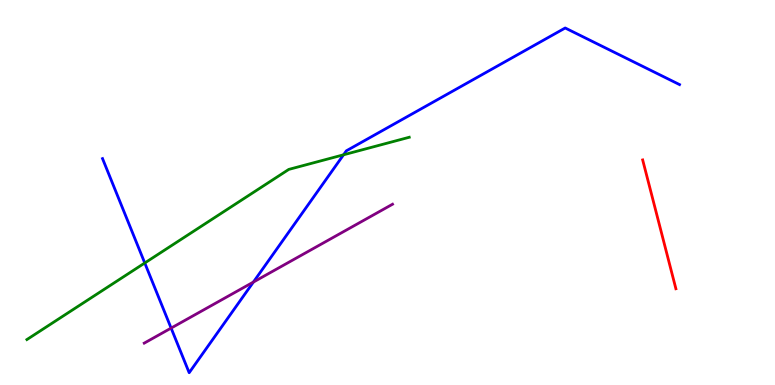[{'lines': ['blue', 'red'], 'intersections': []}, {'lines': ['green', 'red'], 'intersections': []}, {'lines': ['purple', 'red'], 'intersections': []}, {'lines': ['blue', 'green'], 'intersections': [{'x': 1.87, 'y': 3.17}, {'x': 4.43, 'y': 5.98}]}, {'lines': ['blue', 'purple'], 'intersections': [{'x': 2.21, 'y': 1.48}, {'x': 3.27, 'y': 2.67}]}, {'lines': ['green', 'purple'], 'intersections': []}]